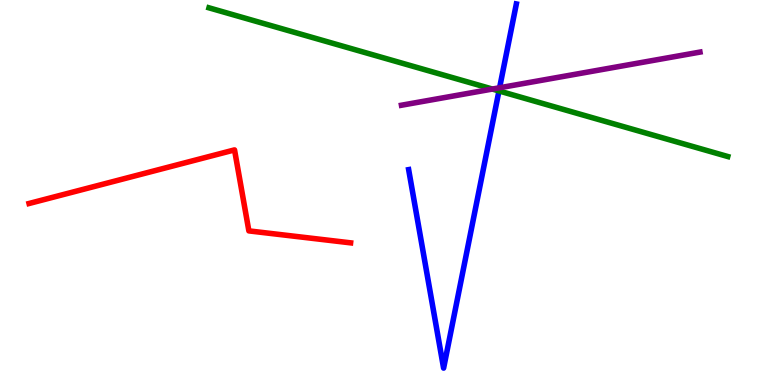[{'lines': ['blue', 'red'], 'intersections': []}, {'lines': ['green', 'red'], 'intersections': []}, {'lines': ['purple', 'red'], 'intersections': []}, {'lines': ['blue', 'green'], 'intersections': [{'x': 6.44, 'y': 7.64}]}, {'lines': ['blue', 'purple'], 'intersections': [{'x': 6.45, 'y': 7.72}]}, {'lines': ['green', 'purple'], 'intersections': [{'x': 6.35, 'y': 7.69}]}]